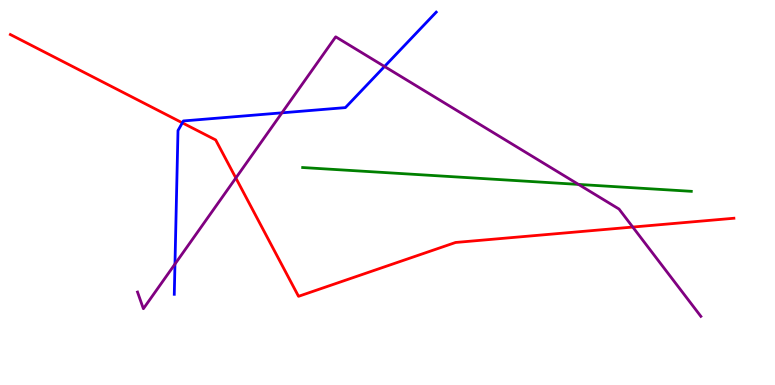[{'lines': ['blue', 'red'], 'intersections': [{'x': 2.35, 'y': 6.81}]}, {'lines': ['green', 'red'], 'intersections': []}, {'lines': ['purple', 'red'], 'intersections': [{'x': 3.04, 'y': 5.38}, {'x': 8.16, 'y': 4.1}]}, {'lines': ['blue', 'green'], 'intersections': []}, {'lines': ['blue', 'purple'], 'intersections': [{'x': 2.26, 'y': 3.14}, {'x': 3.64, 'y': 7.07}, {'x': 4.96, 'y': 8.27}]}, {'lines': ['green', 'purple'], 'intersections': [{'x': 7.46, 'y': 5.21}]}]